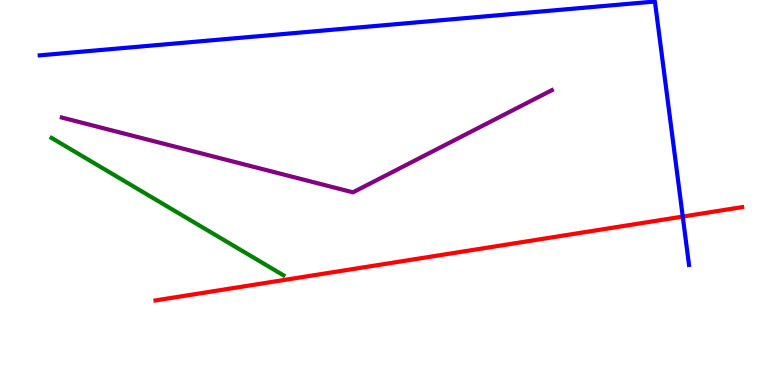[{'lines': ['blue', 'red'], 'intersections': [{'x': 8.81, 'y': 4.37}]}, {'lines': ['green', 'red'], 'intersections': []}, {'lines': ['purple', 'red'], 'intersections': []}, {'lines': ['blue', 'green'], 'intersections': []}, {'lines': ['blue', 'purple'], 'intersections': []}, {'lines': ['green', 'purple'], 'intersections': []}]